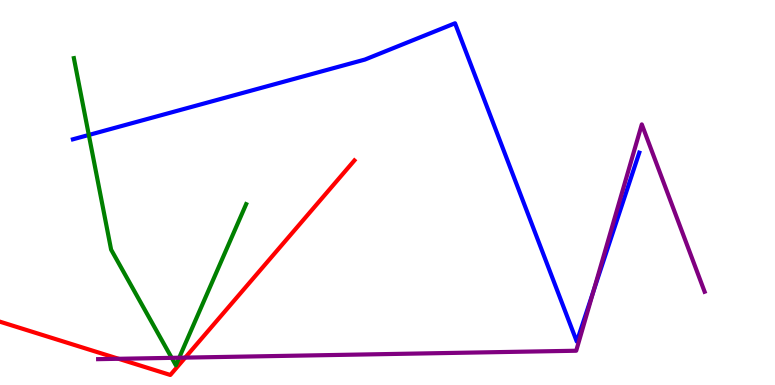[{'lines': ['blue', 'red'], 'intersections': []}, {'lines': ['green', 'red'], 'intersections': []}, {'lines': ['purple', 'red'], 'intersections': [{'x': 1.53, 'y': 0.681}, {'x': 2.39, 'y': 0.711}]}, {'lines': ['blue', 'green'], 'intersections': [{'x': 1.15, 'y': 6.49}]}, {'lines': ['blue', 'purple'], 'intersections': [{'x': 7.66, 'y': 2.44}]}, {'lines': ['green', 'purple'], 'intersections': [{'x': 2.22, 'y': 0.705}, {'x': 2.31, 'y': 0.708}]}]